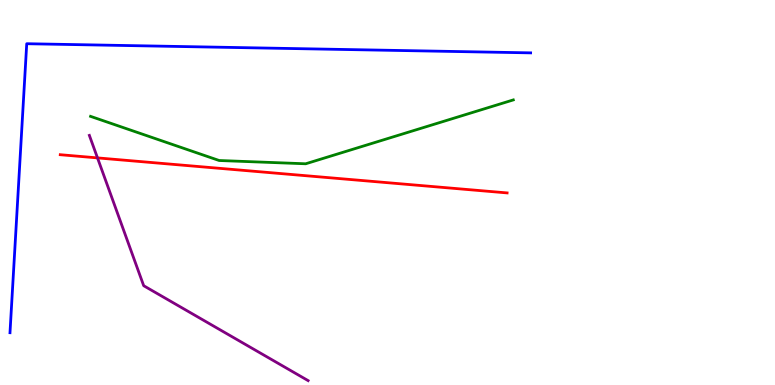[{'lines': ['blue', 'red'], 'intersections': []}, {'lines': ['green', 'red'], 'intersections': []}, {'lines': ['purple', 'red'], 'intersections': [{'x': 1.26, 'y': 5.9}]}, {'lines': ['blue', 'green'], 'intersections': []}, {'lines': ['blue', 'purple'], 'intersections': []}, {'lines': ['green', 'purple'], 'intersections': []}]